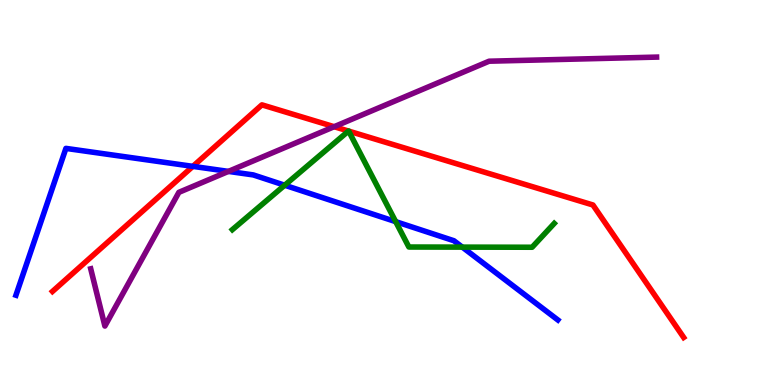[{'lines': ['blue', 'red'], 'intersections': [{'x': 2.49, 'y': 5.68}]}, {'lines': ['green', 'red'], 'intersections': [{'x': 4.5, 'y': 6.6}, {'x': 4.5, 'y': 6.6}]}, {'lines': ['purple', 'red'], 'intersections': [{'x': 4.31, 'y': 6.71}]}, {'lines': ['blue', 'green'], 'intersections': [{'x': 3.67, 'y': 5.19}, {'x': 5.11, 'y': 4.24}, {'x': 5.96, 'y': 3.58}]}, {'lines': ['blue', 'purple'], 'intersections': [{'x': 2.95, 'y': 5.55}]}, {'lines': ['green', 'purple'], 'intersections': []}]